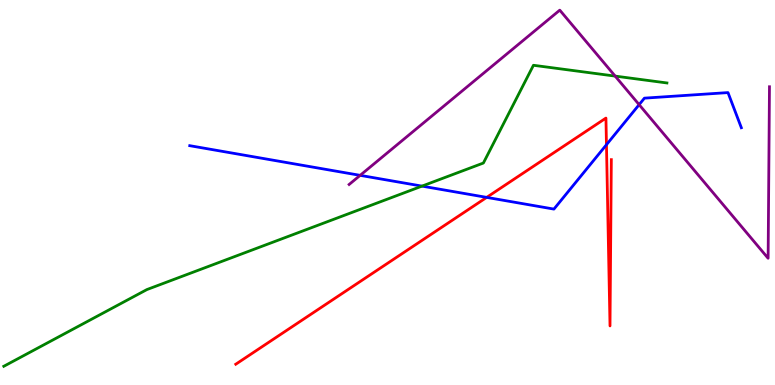[{'lines': ['blue', 'red'], 'intersections': [{'x': 6.28, 'y': 4.87}, {'x': 7.83, 'y': 6.24}]}, {'lines': ['green', 'red'], 'intersections': []}, {'lines': ['purple', 'red'], 'intersections': []}, {'lines': ['blue', 'green'], 'intersections': [{'x': 5.45, 'y': 5.17}]}, {'lines': ['blue', 'purple'], 'intersections': [{'x': 4.65, 'y': 5.45}, {'x': 8.25, 'y': 7.28}]}, {'lines': ['green', 'purple'], 'intersections': [{'x': 7.94, 'y': 8.02}]}]